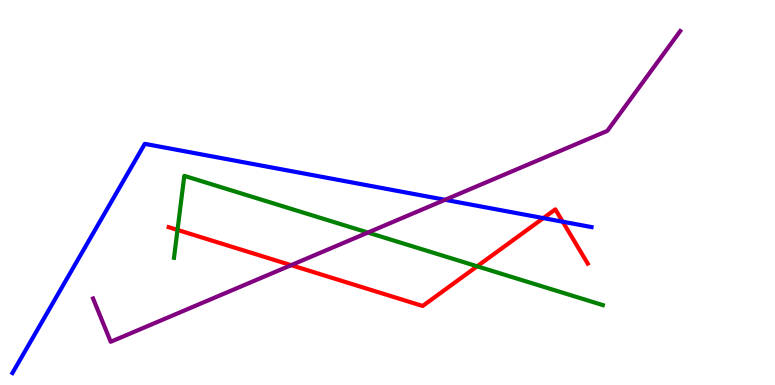[{'lines': ['blue', 'red'], 'intersections': [{'x': 7.01, 'y': 4.33}, {'x': 7.26, 'y': 4.24}]}, {'lines': ['green', 'red'], 'intersections': [{'x': 2.29, 'y': 4.03}, {'x': 6.16, 'y': 3.08}]}, {'lines': ['purple', 'red'], 'intersections': [{'x': 3.76, 'y': 3.11}]}, {'lines': ['blue', 'green'], 'intersections': []}, {'lines': ['blue', 'purple'], 'intersections': [{'x': 5.74, 'y': 4.81}]}, {'lines': ['green', 'purple'], 'intersections': [{'x': 4.75, 'y': 3.96}]}]